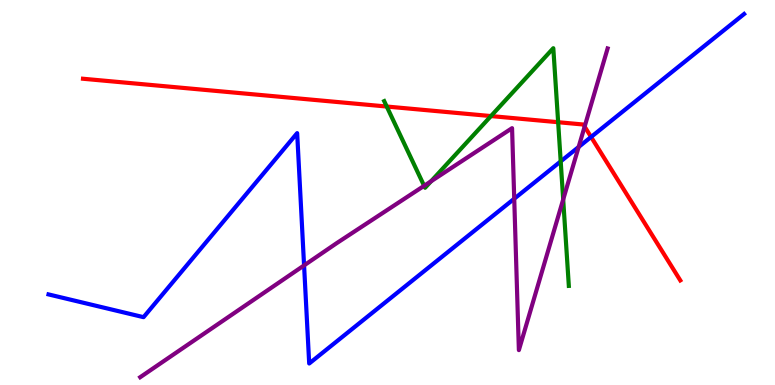[{'lines': ['blue', 'red'], 'intersections': [{'x': 7.63, 'y': 6.44}]}, {'lines': ['green', 'red'], 'intersections': [{'x': 4.99, 'y': 7.23}, {'x': 6.34, 'y': 6.99}, {'x': 7.2, 'y': 6.83}]}, {'lines': ['purple', 'red'], 'intersections': [{'x': 7.54, 'y': 6.71}]}, {'lines': ['blue', 'green'], 'intersections': [{'x': 7.23, 'y': 5.81}]}, {'lines': ['blue', 'purple'], 'intersections': [{'x': 3.92, 'y': 3.11}, {'x': 6.64, 'y': 4.84}, {'x': 7.47, 'y': 6.18}]}, {'lines': ['green', 'purple'], 'intersections': [{'x': 5.47, 'y': 5.17}, {'x': 5.56, 'y': 5.29}, {'x': 7.27, 'y': 4.82}]}]